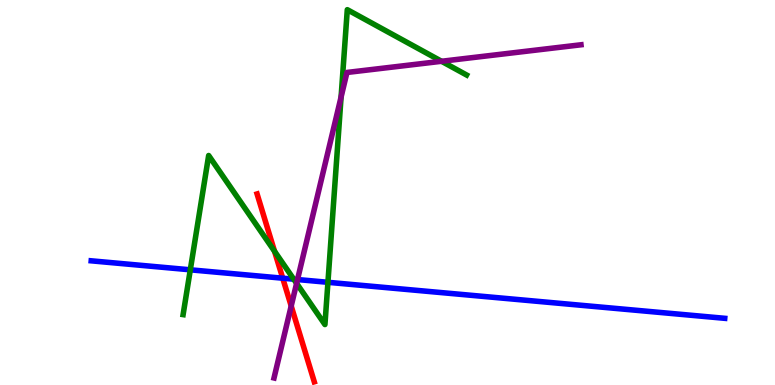[{'lines': ['blue', 'red'], 'intersections': [{'x': 3.65, 'y': 2.77}]}, {'lines': ['green', 'red'], 'intersections': [{'x': 3.54, 'y': 3.47}]}, {'lines': ['purple', 'red'], 'intersections': [{'x': 3.76, 'y': 2.05}]}, {'lines': ['blue', 'green'], 'intersections': [{'x': 2.46, 'y': 2.99}, {'x': 3.79, 'y': 2.75}, {'x': 4.23, 'y': 2.67}]}, {'lines': ['blue', 'purple'], 'intersections': [{'x': 3.84, 'y': 2.74}]}, {'lines': ['green', 'purple'], 'intersections': [{'x': 3.83, 'y': 2.64}, {'x': 4.4, 'y': 7.48}, {'x': 5.7, 'y': 8.41}]}]